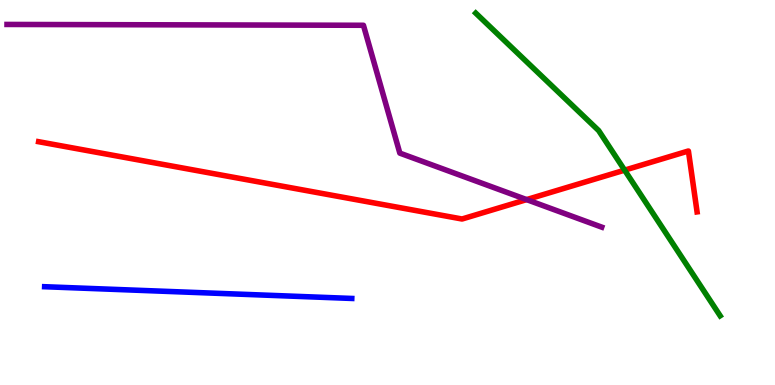[{'lines': ['blue', 'red'], 'intersections': []}, {'lines': ['green', 'red'], 'intersections': [{'x': 8.06, 'y': 5.58}]}, {'lines': ['purple', 'red'], 'intersections': [{'x': 6.8, 'y': 4.82}]}, {'lines': ['blue', 'green'], 'intersections': []}, {'lines': ['blue', 'purple'], 'intersections': []}, {'lines': ['green', 'purple'], 'intersections': []}]